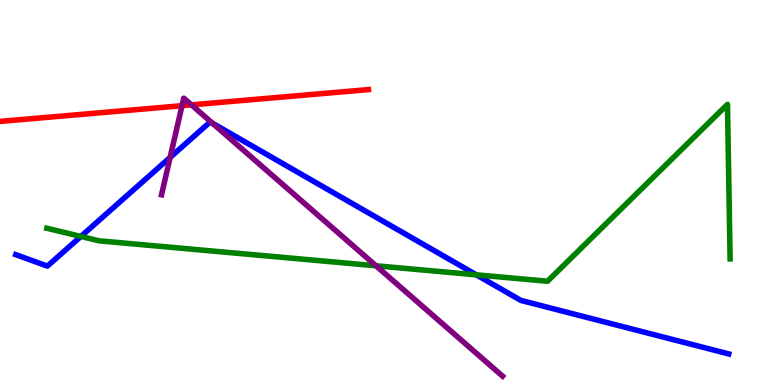[{'lines': ['blue', 'red'], 'intersections': []}, {'lines': ['green', 'red'], 'intersections': []}, {'lines': ['purple', 'red'], 'intersections': [{'x': 2.35, 'y': 7.25}, {'x': 2.47, 'y': 7.28}]}, {'lines': ['blue', 'green'], 'intersections': [{'x': 1.04, 'y': 3.86}, {'x': 6.15, 'y': 2.86}]}, {'lines': ['blue', 'purple'], 'intersections': [{'x': 2.2, 'y': 5.91}, {'x': 2.74, 'y': 6.8}]}, {'lines': ['green', 'purple'], 'intersections': [{'x': 4.85, 'y': 3.1}]}]